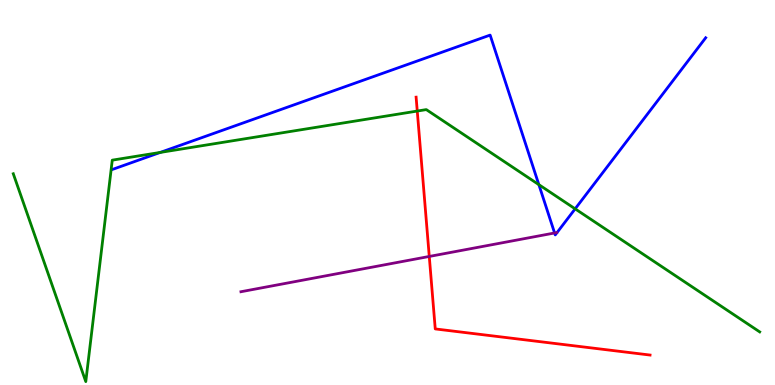[{'lines': ['blue', 'red'], 'intersections': []}, {'lines': ['green', 'red'], 'intersections': [{'x': 5.38, 'y': 7.12}]}, {'lines': ['purple', 'red'], 'intersections': [{'x': 5.54, 'y': 3.34}]}, {'lines': ['blue', 'green'], 'intersections': [{'x': 2.07, 'y': 6.04}, {'x': 6.95, 'y': 5.2}, {'x': 7.42, 'y': 4.58}]}, {'lines': ['blue', 'purple'], 'intersections': [{'x': 7.16, 'y': 3.95}]}, {'lines': ['green', 'purple'], 'intersections': []}]